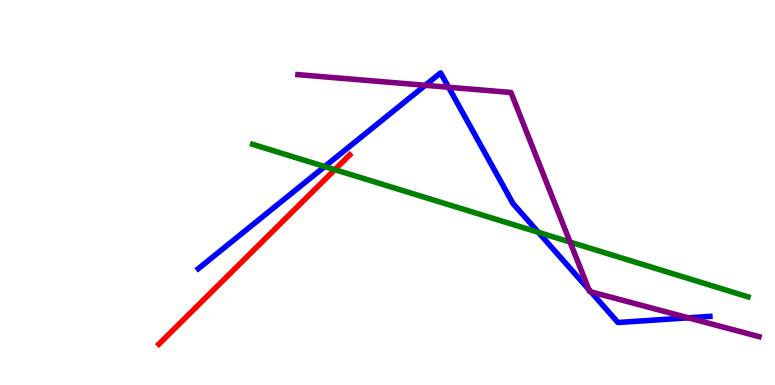[{'lines': ['blue', 'red'], 'intersections': []}, {'lines': ['green', 'red'], 'intersections': [{'x': 4.32, 'y': 5.59}]}, {'lines': ['purple', 'red'], 'intersections': []}, {'lines': ['blue', 'green'], 'intersections': [{'x': 4.19, 'y': 5.67}, {'x': 6.95, 'y': 3.97}]}, {'lines': ['blue', 'purple'], 'intersections': [{'x': 5.49, 'y': 7.78}, {'x': 5.79, 'y': 7.73}, {'x': 7.6, 'y': 2.48}, {'x': 7.62, 'y': 2.42}, {'x': 8.88, 'y': 1.75}]}, {'lines': ['green', 'purple'], 'intersections': [{'x': 7.36, 'y': 3.71}]}]